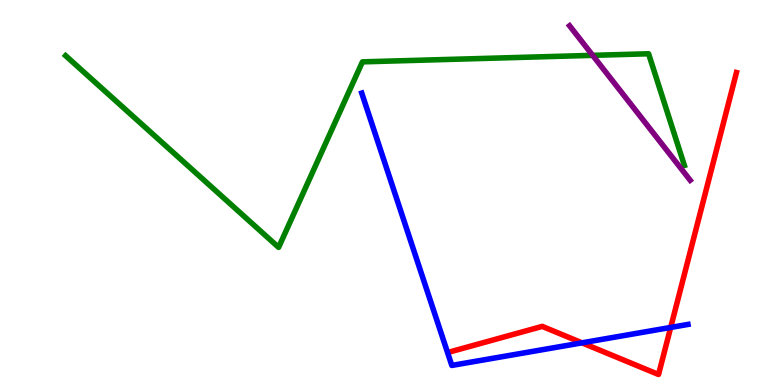[{'lines': ['blue', 'red'], 'intersections': [{'x': 7.51, 'y': 1.1}, {'x': 8.65, 'y': 1.5}]}, {'lines': ['green', 'red'], 'intersections': []}, {'lines': ['purple', 'red'], 'intersections': []}, {'lines': ['blue', 'green'], 'intersections': []}, {'lines': ['blue', 'purple'], 'intersections': []}, {'lines': ['green', 'purple'], 'intersections': [{'x': 7.65, 'y': 8.56}]}]